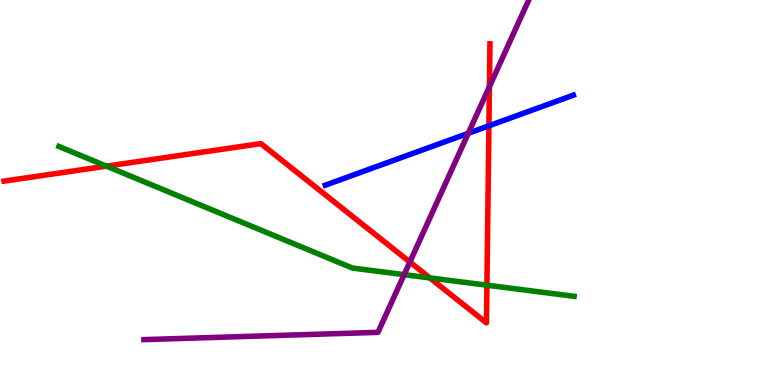[{'lines': ['blue', 'red'], 'intersections': [{'x': 6.31, 'y': 6.73}]}, {'lines': ['green', 'red'], 'intersections': [{'x': 1.37, 'y': 5.68}, {'x': 5.55, 'y': 2.78}, {'x': 6.28, 'y': 2.59}]}, {'lines': ['purple', 'red'], 'intersections': [{'x': 5.29, 'y': 3.19}, {'x': 6.31, 'y': 7.75}]}, {'lines': ['blue', 'green'], 'intersections': []}, {'lines': ['blue', 'purple'], 'intersections': [{'x': 6.04, 'y': 6.54}]}, {'lines': ['green', 'purple'], 'intersections': [{'x': 5.21, 'y': 2.87}]}]